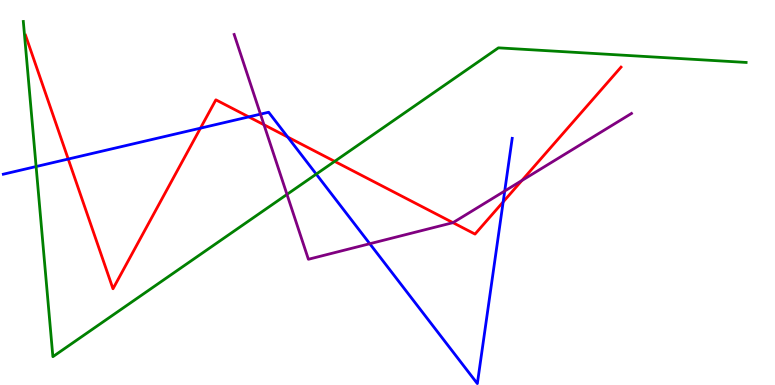[{'lines': ['blue', 'red'], 'intersections': [{'x': 0.88, 'y': 5.87}, {'x': 2.59, 'y': 6.67}, {'x': 3.21, 'y': 6.96}, {'x': 3.71, 'y': 6.44}, {'x': 6.49, 'y': 4.76}]}, {'lines': ['green', 'red'], 'intersections': [{'x': 4.32, 'y': 5.81}]}, {'lines': ['purple', 'red'], 'intersections': [{'x': 3.41, 'y': 6.76}, {'x': 5.84, 'y': 4.22}, {'x': 6.73, 'y': 5.31}]}, {'lines': ['blue', 'green'], 'intersections': [{'x': 0.466, 'y': 5.67}, {'x': 4.08, 'y': 5.48}]}, {'lines': ['blue', 'purple'], 'intersections': [{'x': 3.36, 'y': 7.04}, {'x': 4.77, 'y': 3.67}, {'x': 6.51, 'y': 5.04}]}, {'lines': ['green', 'purple'], 'intersections': [{'x': 3.7, 'y': 4.95}]}]